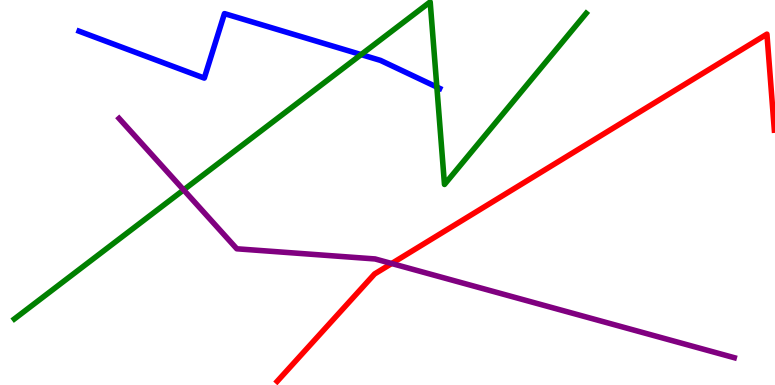[{'lines': ['blue', 'red'], 'intersections': []}, {'lines': ['green', 'red'], 'intersections': []}, {'lines': ['purple', 'red'], 'intersections': [{'x': 5.05, 'y': 3.16}]}, {'lines': ['blue', 'green'], 'intersections': [{'x': 4.66, 'y': 8.58}, {'x': 5.64, 'y': 7.74}]}, {'lines': ['blue', 'purple'], 'intersections': []}, {'lines': ['green', 'purple'], 'intersections': [{'x': 2.37, 'y': 5.07}]}]